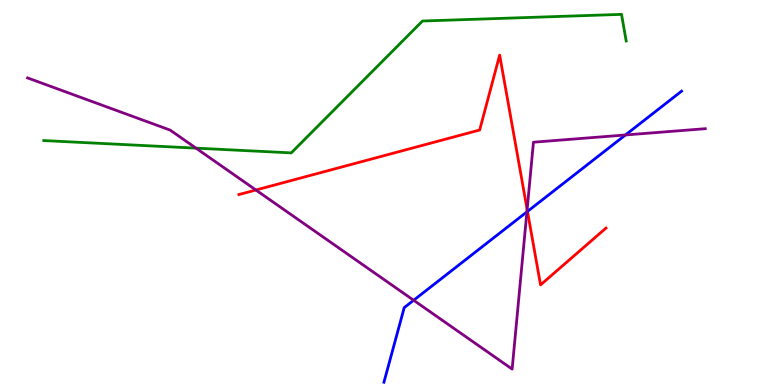[{'lines': ['blue', 'red'], 'intersections': [{'x': 6.81, 'y': 4.51}]}, {'lines': ['green', 'red'], 'intersections': []}, {'lines': ['purple', 'red'], 'intersections': [{'x': 3.3, 'y': 5.06}, {'x': 6.8, 'y': 4.56}]}, {'lines': ['blue', 'green'], 'intersections': []}, {'lines': ['blue', 'purple'], 'intersections': [{'x': 5.34, 'y': 2.2}, {'x': 6.8, 'y': 4.5}, {'x': 8.07, 'y': 6.49}]}, {'lines': ['green', 'purple'], 'intersections': [{'x': 2.53, 'y': 6.15}]}]